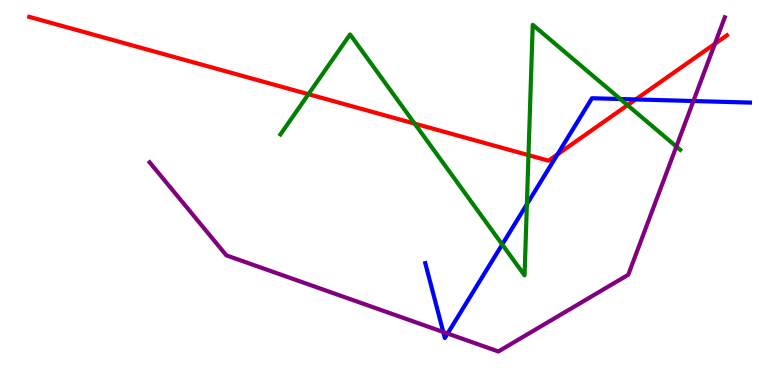[{'lines': ['blue', 'red'], 'intersections': [{'x': 7.19, 'y': 5.99}, {'x': 8.2, 'y': 7.42}]}, {'lines': ['green', 'red'], 'intersections': [{'x': 3.98, 'y': 7.55}, {'x': 5.35, 'y': 6.79}, {'x': 6.82, 'y': 5.97}, {'x': 8.1, 'y': 7.27}]}, {'lines': ['purple', 'red'], 'intersections': [{'x': 9.22, 'y': 8.86}]}, {'lines': ['blue', 'green'], 'intersections': [{'x': 6.48, 'y': 3.65}, {'x': 6.8, 'y': 4.69}, {'x': 8.0, 'y': 7.43}]}, {'lines': ['blue', 'purple'], 'intersections': [{'x': 5.72, 'y': 1.38}, {'x': 5.78, 'y': 1.34}, {'x': 8.95, 'y': 7.38}]}, {'lines': ['green', 'purple'], 'intersections': [{'x': 8.73, 'y': 6.19}]}]